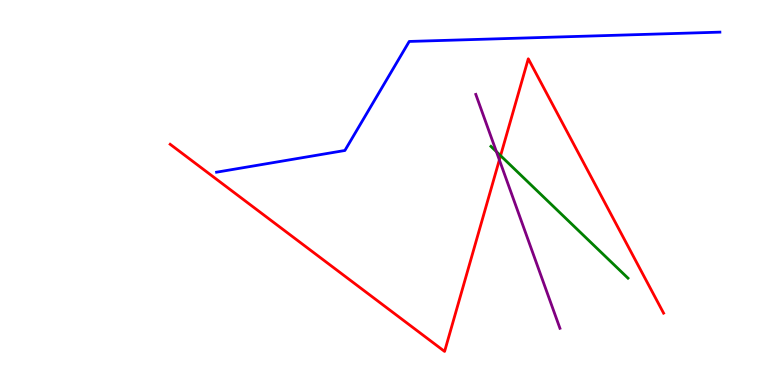[{'lines': ['blue', 'red'], 'intersections': []}, {'lines': ['green', 'red'], 'intersections': [{'x': 6.46, 'y': 5.96}]}, {'lines': ['purple', 'red'], 'intersections': [{'x': 6.44, 'y': 5.85}]}, {'lines': ['blue', 'green'], 'intersections': []}, {'lines': ['blue', 'purple'], 'intersections': []}, {'lines': ['green', 'purple'], 'intersections': [{'x': 6.41, 'y': 6.06}]}]